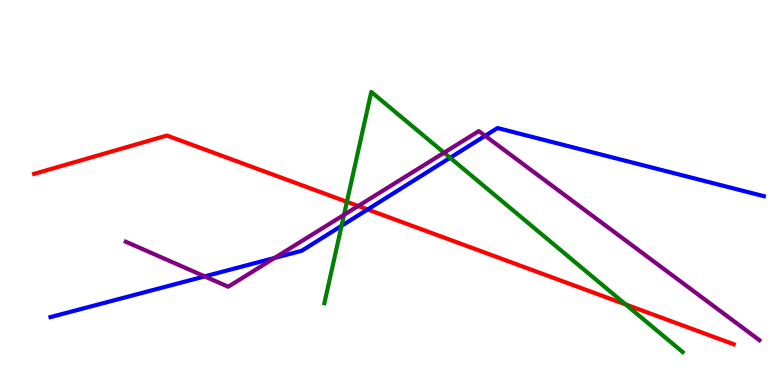[{'lines': ['blue', 'red'], 'intersections': [{'x': 4.74, 'y': 4.56}]}, {'lines': ['green', 'red'], 'intersections': [{'x': 4.48, 'y': 4.76}, {'x': 8.07, 'y': 2.09}]}, {'lines': ['purple', 'red'], 'intersections': [{'x': 4.62, 'y': 4.65}]}, {'lines': ['blue', 'green'], 'intersections': [{'x': 4.41, 'y': 4.13}, {'x': 5.81, 'y': 5.9}]}, {'lines': ['blue', 'purple'], 'intersections': [{'x': 2.64, 'y': 2.82}, {'x': 3.54, 'y': 3.3}, {'x': 6.26, 'y': 6.47}]}, {'lines': ['green', 'purple'], 'intersections': [{'x': 4.44, 'y': 4.42}, {'x': 5.73, 'y': 6.03}]}]